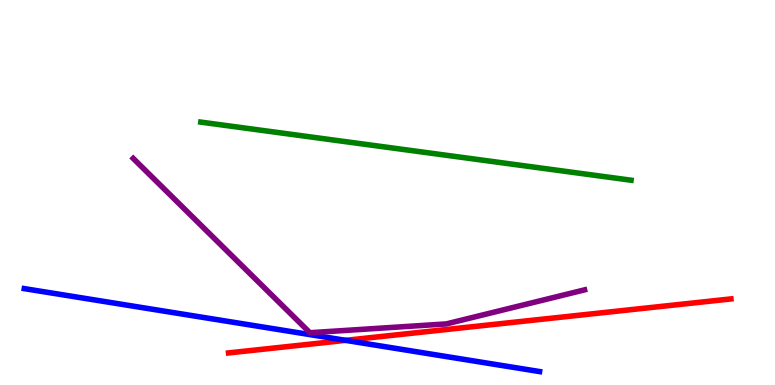[{'lines': ['blue', 'red'], 'intersections': [{'x': 4.46, 'y': 1.16}]}, {'lines': ['green', 'red'], 'intersections': []}, {'lines': ['purple', 'red'], 'intersections': []}, {'lines': ['blue', 'green'], 'intersections': []}, {'lines': ['blue', 'purple'], 'intersections': []}, {'lines': ['green', 'purple'], 'intersections': []}]